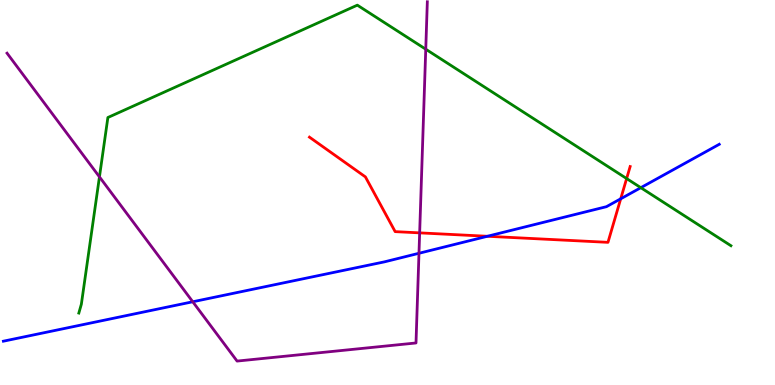[{'lines': ['blue', 'red'], 'intersections': [{'x': 6.29, 'y': 3.86}, {'x': 8.01, 'y': 4.84}]}, {'lines': ['green', 'red'], 'intersections': [{'x': 8.09, 'y': 5.36}]}, {'lines': ['purple', 'red'], 'intersections': [{'x': 5.41, 'y': 3.95}]}, {'lines': ['blue', 'green'], 'intersections': [{'x': 8.27, 'y': 5.13}]}, {'lines': ['blue', 'purple'], 'intersections': [{'x': 2.49, 'y': 2.16}, {'x': 5.41, 'y': 3.42}]}, {'lines': ['green', 'purple'], 'intersections': [{'x': 1.28, 'y': 5.41}, {'x': 5.49, 'y': 8.72}]}]